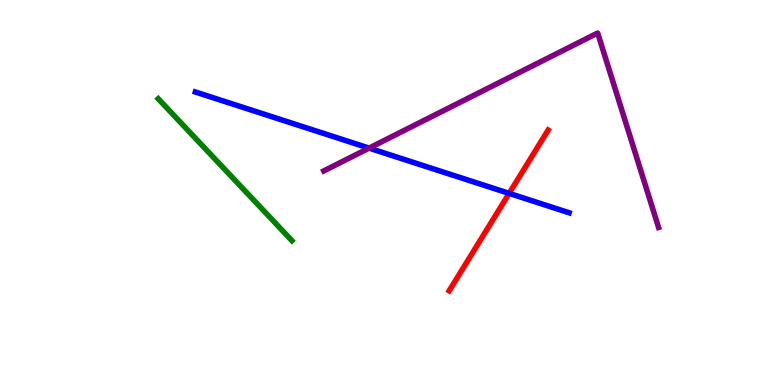[{'lines': ['blue', 'red'], 'intersections': [{'x': 6.57, 'y': 4.98}]}, {'lines': ['green', 'red'], 'intersections': []}, {'lines': ['purple', 'red'], 'intersections': []}, {'lines': ['blue', 'green'], 'intersections': []}, {'lines': ['blue', 'purple'], 'intersections': [{'x': 4.76, 'y': 6.15}]}, {'lines': ['green', 'purple'], 'intersections': []}]